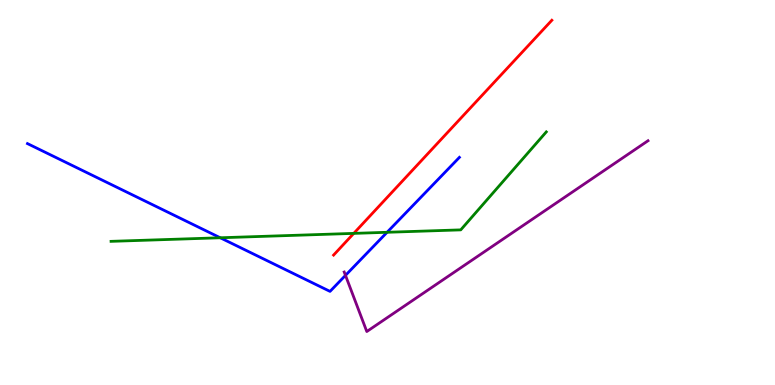[{'lines': ['blue', 'red'], 'intersections': []}, {'lines': ['green', 'red'], 'intersections': [{'x': 4.56, 'y': 3.94}]}, {'lines': ['purple', 'red'], 'intersections': []}, {'lines': ['blue', 'green'], 'intersections': [{'x': 2.84, 'y': 3.82}, {'x': 4.99, 'y': 3.97}]}, {'lines': ['blue', 'purple'], 'intersections': [{'x': 4.46, 'y': 2.85}]}, {'lines': ['green', 'purple'], 'intersections': []}]